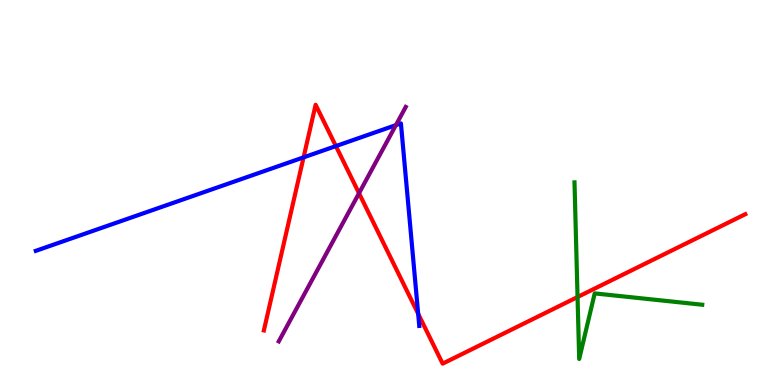[{'lines': ['blue', 'red'], 'intersections': [{'x': 3.92, 'y': 5.91}, {'x': 4.33, 'y': 6.21}, {'x': 5.4, 'y': 1.85}]}, {'lines': ['green', 'red'], 'intersections': [{'x': 7.45, 'y': 2.28}]}, {'lines': ['purple', 'red'], 'intersections': [{'x': 4.63, 'y': 4.98}]}, {'lines': ['blue', 'green'], 'intersections': []}, {'lines': ['blue', 'purple'], 'intersections': [{'x': 5.11, 'y': 6.75}]}, {'lines': ['green', 'purple'], 'intersections': []}]